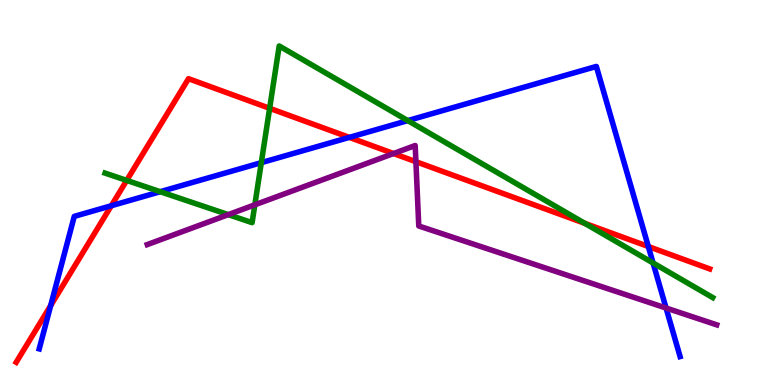[{'lines': ['blue', 'red'], 'intersections': [{'x': 0.654, 'y': 2.06}, {'x': 1.44, 'y': 4.66}, {'x': 4.51, 'y': 6.43}, {'x': 8.37, 'y': 3.6}]}, {'lines': ['green', 'red'], 'intersections': [{'x': 1.63, 'y': 5.31}, {'x': 3.48, 'y': 7.19}, {'x': 7.55, 'y': 4.2}]}, {'lines': ['purple', 'red'], 'intersections': [{'x': 5.08, 'y': 6.01}, {'x': 5.37, 'y': 5.8}]}, {'lines': ['blue', 'green'], 'intersections': [{'x': 2.07, 'y': 5.02}, {'x': 3.37, 'y': 5.77}, {'x': 5.26, 'y': 6.87}, {'x': 8.43, 'y': 3.17}]}, {'lines': ['blue', 'purple'], 'intersections': [{'x': 8.59, 'y': 2.0}]}, {'lines': ['green', 'purple'], 'intersections': [{'x': 2.95, 'y': 4.43}, {'x': 3.29, 'y': 4.68}]}]